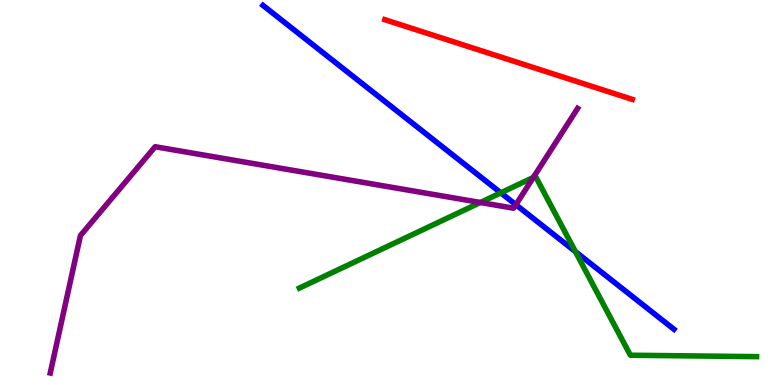[{'lines': ['blue', 'red'], 'intersections': []}, {'lines': ['green', 'red'], 'intersections': []}, {'lines': ['purple', 'red'], 'intersections': []}, {'lines': ['blue', 'green'], 'intersections': [{'x': 6.46, 'y': 4.99}, {'x': 7.42, 'y': 3.46}]}, {'lines': ['blue', 'purple'], 'intersections': [{'x': 6.66, 'y': 4.68}]}, {'lines': ['green', 'purple'], 'intersections': [{'x': 6.2, 'y': 4.74}, {'x': 6.88, 'y': 5.39}]}]